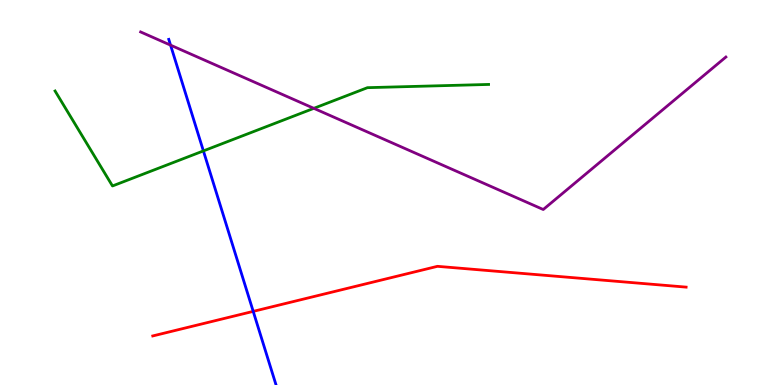[{'lines': ['blue', 'red'], 'intersections': [{'x': 3.27, 'y': 1.91}]}, {'lines': ['green', 'red'], 'intersections': []}, {'lines': ['purple', 'red'], 'intersections': []}, {'lines': ['blue', 'green'], 'intersections': [{'x': 2.62, 'y': 6.08}]}, {'lines': ['blue', 'purple'], 'intersections': [{'x': 2.2, 'y': 8.83}]}, {'lines': ['green', 'purple'], 'intersections': [{'x': 4.05, 'y': 7.19}]}]